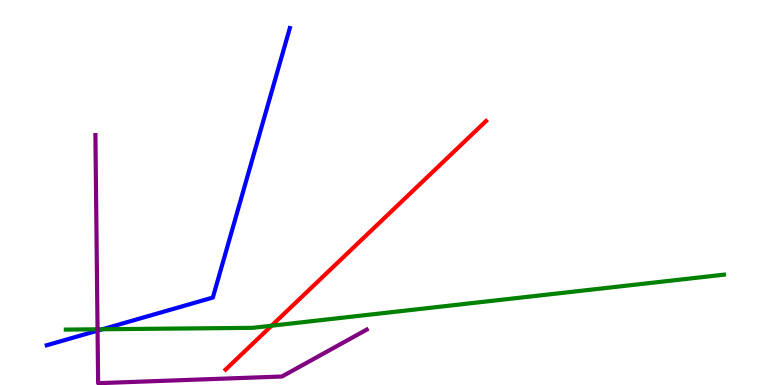[{'lines': ['blue', 'red'], 'intersections': []}, {'lines': ['green', 'red'], 'intersections': [{'x': 3.5, 'y': 1.54}]}, {'lines': ['purple', 'red'], 'intersections': []}, {'lines': ['blue', 'green'], 'intersections': [{'x': 1.32, 'y': 1.45}]}, {'lines': ['blue', 'purple'], 'intersections': [{'x': 1.26, 'y': 1.41}]}, {'lines': ['green', 'purple'], 'intersections': [{'x': 1.26, 'y': 1.45}]}]